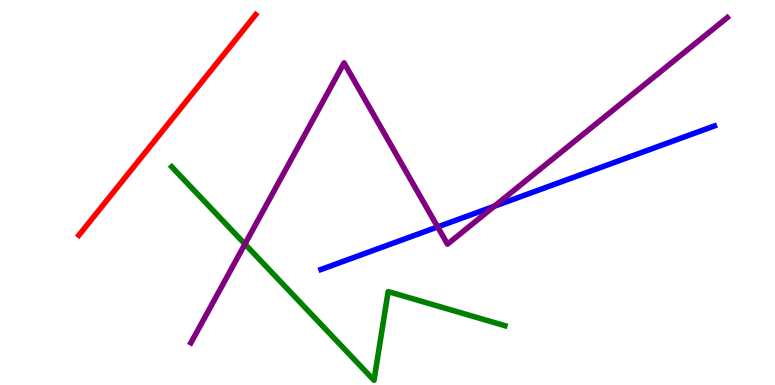[{'lines': ['blue', 'red'], 'intersections': []}, {'lines': ['green', 'red'], 'intersections': []}, {'lines': ['purple', 'red'], 'intersections': []}, {'lines': ['blue', 'green'], 'intersections': []}, {'lines': ['blue', 'purple'], 'intersections': [{'x': 5.65, 'y': 4.11}, {'x': 6.38, 'y': 4.64}]}, {'lines': ['green', 'purple'], 'intersections': [{'x': 3.16, 'y': 3.66}]}]